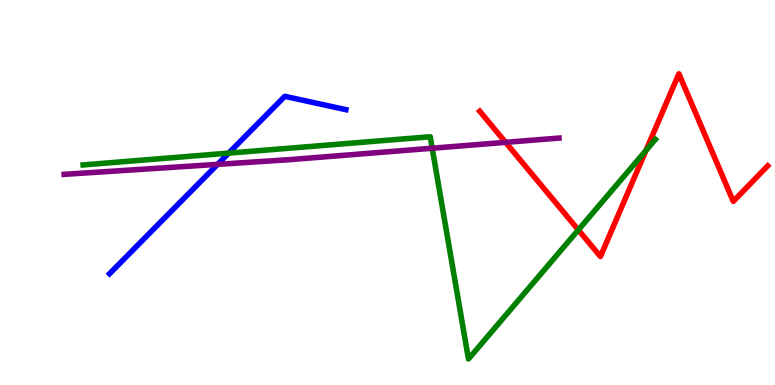[{'lines': ['blue', 'red'], 'intersections': []}, {'lines': ['green', 'red'], 'intersections': [{'x': 7.46, 'y': 4.03}, {'x': 8.34, 'y': 6.09}]}, {'lines': ['purple', 'red'], 'intersections': [{'x': 6.52, 'y': 6.3}]}, {'lines': ['blue', 'green'], 'intersections': [{'x': 2.95, 'y': 6.02}]}, {'lines': ['blue', 'purple'], 'intersections': [{'x': 2.81, 'y': 5.73}]}, {'lines': ['green', 'purple'], 'intersections': [{'x': 5.58, 'y': 6.15}]}]